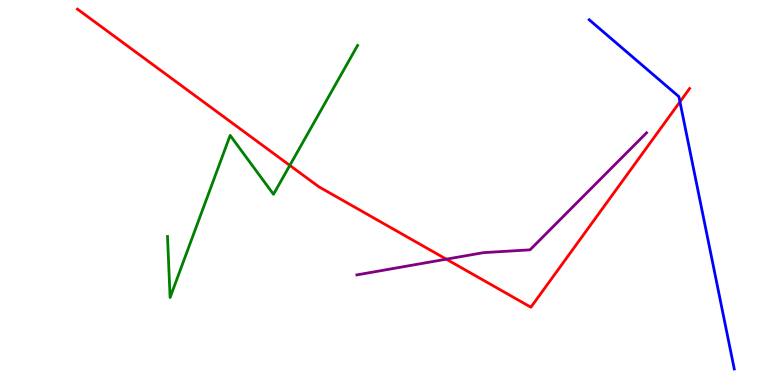[{'lines': ['blue', 'red'], 'intersections': [{'x': 8.77, 'y': 7.36}]}, {'lines': ['green', 'red'], 'intersections': [{'x': 3.74, 'y': 5.7}]}, {'lines': ['purple', 'red'], 'intersections': [{'x': 5.76, 'y': 3.27}]}, {'lines': ['blue', 'green'], 'intersections': []}, {'lines': ['blue', 'purple'], 'intersections': []}, {'lines': ['green', 'purple'], 'intersections': []}]